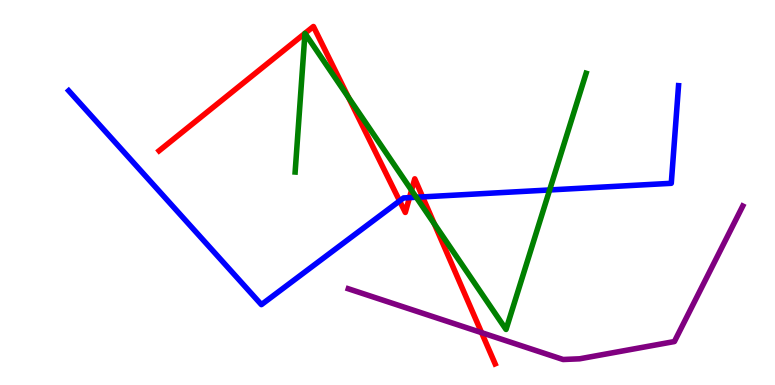[{'lines': ['blue', 'red'], 'intersections': [{'x': 5.16, 'y': 4.78}, {'x': 5.28, 'y': 4.87}, {'x': 5.45, 'y': 4.89}]}, {'lines': ['green', 'red'], 'intersections': [{'x': 4.5, 'y': 7.47}, {'x': 5.31, 'y': 5.06}, {'x': 5.6, 'y': 4.19}]}, {'lines': ['purple', 'red'], 'intersections': [{'x': 6.21, 'y': 1.36}]}, {'lines': ['blue', 'green'], 'intersections': [{'x': 5.37, 'y': 4.88}, {'x': 7.09, 'y': 5.07}]}, {'lines': ['blue', 'purple'], 'intersections': []}, {'lines': ['green', 'purple'], 'intersections': []}]